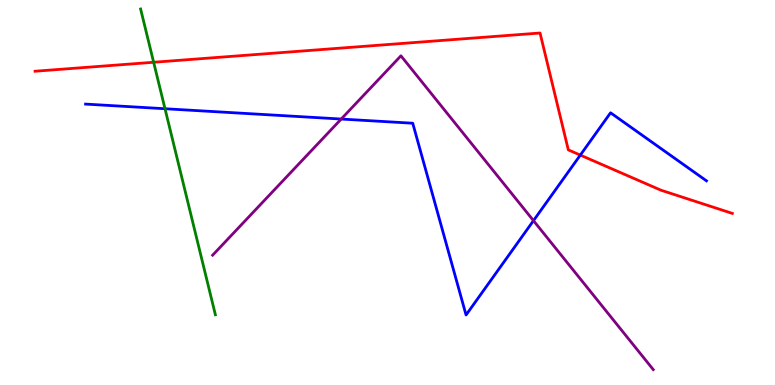[{'lines': ['blue', 'red'], 'intersections': [{'x': 7.49, 'y': 5.97}]}, {'lines': ['green', 'red'], 'intersections': [{'x': 1.98, 'y': 8.38}]}, {'lines': ['purple', 'red'], 'intersections': []}, {'lines': ['blue', 'green'], 'intersections': [{'x': 2.13, 'y': 7.18}]}, {'lines': ['blue', 'purple'], 'intersections': [{'x': 4.4, 'y': 6.91}, {'x': 6.88, 'y': 4.27}]}, {'lines': ['green', 'purple'], 'intersections': []}]